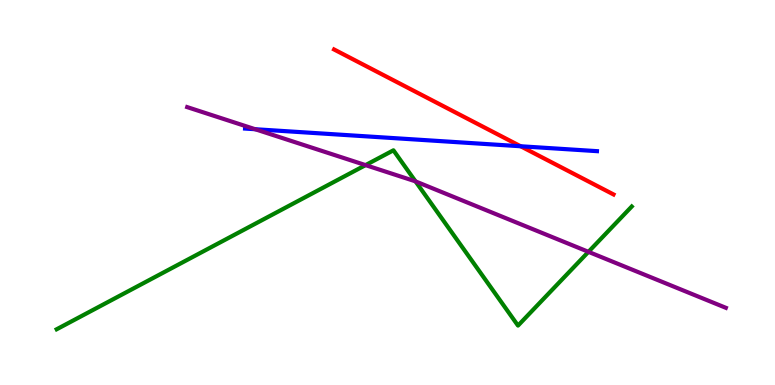[{'lines': ['blue', 'red'], 'intersections': [{'x': 6.72, 'y': 6.2}]}, {'lines': ['green', 'red'], 'intersections': []}, {'lines': ['purple', 'red'], 'intersections': []}, {'lines': ['blue', 'green'], 'intersections': []}, {'lines': ['blue', 'purple'], 'intersections': [{'x': 3.29, 'y': 6.64}]}, {'lines': ['green', 'purple'], 'intersections': [{'x': 4.72, 'y': 5.71}, {'x': 5.36, 'y': 5.29}, {'x': 7.59, 'y': 3.46}]}]